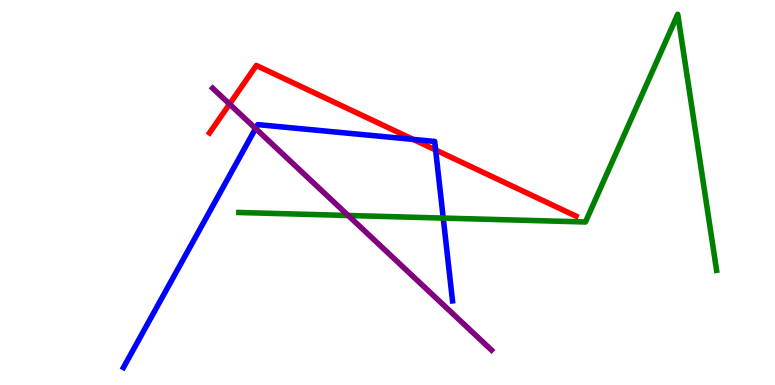[{'lines': ['blue', 'red'], 'intersections': [{'x': 5.33, 'y': 6.38}, {'x': 5.62, 'y': 6.1}]}, {'lines': ['green', 'red'], 'intersections': []}, {'lines': ['purple', 'red'], 'intersections': [{'x': 2.96, 'y': 7.3}]}, {'lines': ['blue', 'green'], 'intersections': [{'x': 5.72, 'y': 4.34}]}, {'lines': ['blue', 'purple'], 'intersections': [{'x': 3.3, 'y': 6.66}]}, {'lines': ['green', 'purple'], 'intersections': [{'x': 4.49, 'y': 4.4}]}]